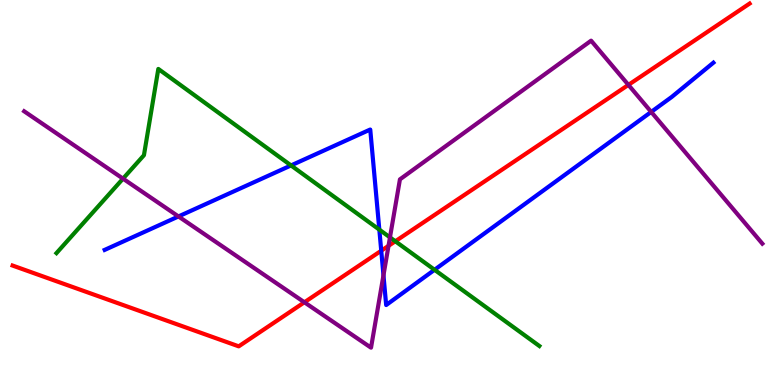[{'lines': ['blue', 'red'], 'intersections': [{'x': 4.92, 'y': 3.49}]}, {'lines': ['green', 'red'], 'intersections': [{'x': 5.1, 'y': 3.73}]}, {'lines': ['purple', 'red'], 'intersections': [{'x': 3.93, 'y': 2.15}, {'x': 5.01, 'y': 3.61}, {'x': 8.11, 'y': 7.8}]}, {'lines': ['blue', 'green'], 'intersections': [{'x': 3.76, 'y': 5.7}, {'x': 4.89, 'y': 4.04}, {'x': 5.61, 'y': 2.99}]}, {'lines': ['blue', 'purple'], 'intersections': [{'x': 2.3, 'y': 4.38}, {'x': 4.95, 'y': 2.85}, {'x': 8.4, 'y': 7.09}]}, {'lines': ['green', 'purple'], 'intersections': [{'x': 1.59, 'y': 5.36}, {'x': 5.03, 'y': 3.83}]}]